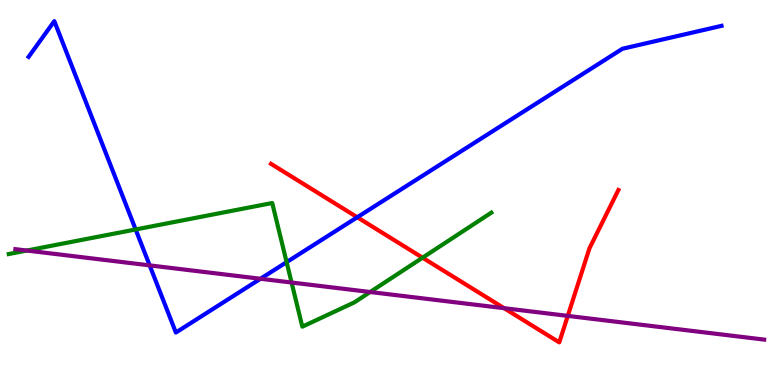[{'lines': ['blue', 'red'], 'intersections': [{'x': 4.61, 'y': 4.36}]}, {'lines': ['green', 'red'], 'intersections': [{'x': 5.45, 'y': 3.31}]}, {'lines': ['purple', 'red'], 'intersections': [{'x': 6.5, 'y': 1.99}, {'x': 7.33, 'y': 1.8}]}, {'lines': ['blue', 'green'], 'intersections': [{'x': 1.75, 'y': 4.04}, {'x': 3.7, 'y': 3.19}]}, {'lines': ['blue', 'purple'], 'intersections': [{'x': 1.93, 'y': 3.11}, {'x': 3.36, 'y': 2.76}]}, {'lines': ['green', 'purple'], 'intersections': [{'x': 0.346, 'y': 3.49}, {'x': 3.76, 'y': 2.66}, {'x': 4.78, 'y': 2.42}]}]